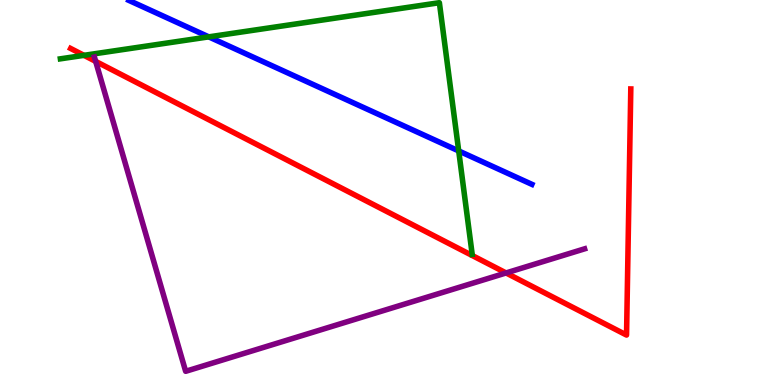[{'lines': ['blue', 'red'], 'intersections': []}, {'lines': ['green', 'red'], 'intersections': [{'x': 1.08, 'y': 8.56}]}, {'lines': ['purple', 'red'], 'intersections': [{'x': 1.23, 'y': 8.41}, {'x': 6.53, 'y': 2.91}]}, {'lines': ['blue', 'green'], 'intersections': [{'x': 2.69, 'y': 9.04}, {'x': 5.92, 'y': 6.08}]}, {'lines': ['blue', 'purple'], 'intersections': []}, {'lines': ['green', 'purple'], 'intersections': []}]